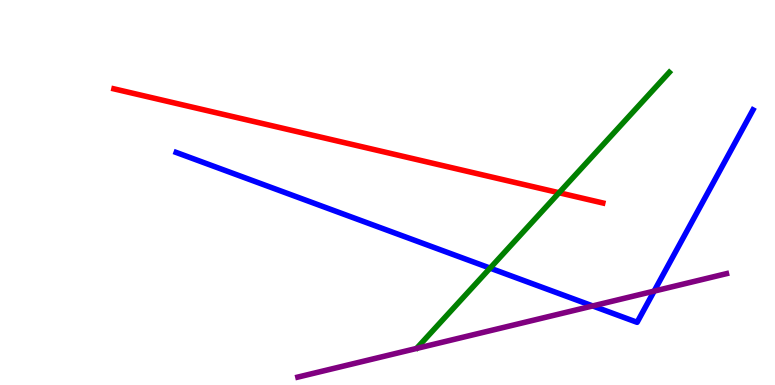[{'lines': ['blue', 'red'], 'intersections': []}, {'lines': ['green', 'red'], 'intersections': [{'x': 7.21, 'y': 4.99}]}, {'lines': ['purple', 'red'], 'intersections': []}, {'lines': ['blue', 'green'], 'intersections': [{'x': 6.32, 'y': 3.04}]}, {'lines': ['blue', 'purple'], 'intersections': [{'x': 7.65, 'y': 2.05}, {'x': 8.44, 'y': 2.44}]}, {'lines': ['green', 'purple'], 'intersections': []}]